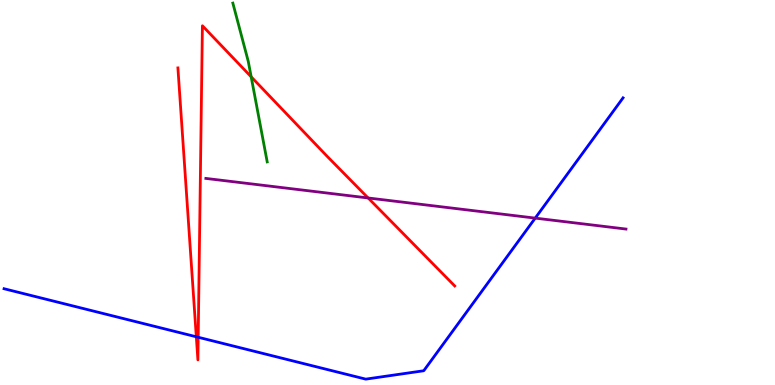[{'lines': ['blue', 'red'], 'intersections': [{'x': 2.53, 'y': 1.25}, {'x': 2.56, 'y': 1.24}]}, {'lines': ['green', 'red'], 'intersections': [{'x': 3.24, 'y': 8.01}]}, {'lines': ['purple', 'red'], 'intersections': [{'x': 4.75, 'y': 4.86}]}, {'lines': ['blue', 'green'], 'intersections': []}, {'lines': ['blue', 'purple'], 'intersections': [{'x': 6.91, 'y': 4.33}]}, {'lines': ['green', 'purple'], 'intersections': []}]